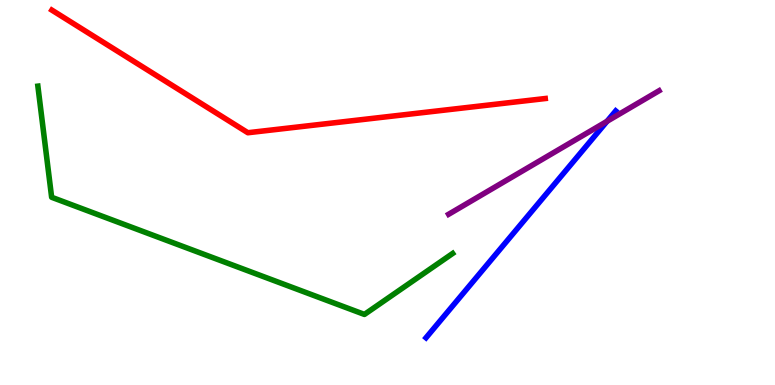[{'lines': ['blue', 'red'], 'intersections': []}, {'lines': ['green', 'red'], 'intersections': []}, {'lines': ['purple', 'red'], 'intersections': []}, {'lines': ['blue', 'green'], 'intersections': []}, {'lines': ['blue', 'purple'], 'intersections': [{'x': 7.83, 'y': 6.85}]}, {'lines': ['green', 'purple'], 'intersections': []}]